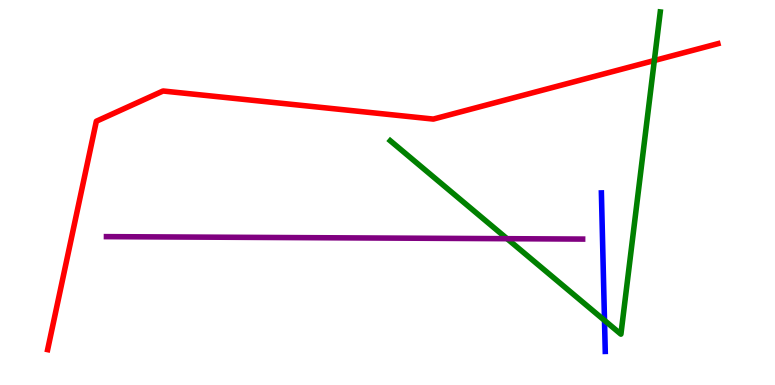[{'lines': ['blue', 'red'], 'intersections': []}, {'lines': ['green', 'red'], 'intersections': [{'x': 8.44, 'y': 8.43}]}, {'lines': ['purple', 'red'], 'intersections': []}, {'lines': ['blue', 'green'], 'intersections': [{'x': 7.8, 'y': 1.68}]}, {'lines': ['blue', 'purple'], 'intersections': []}, {'lines': ['green', 'purple'], 'intersections': [{'x': 6.54, 'y': 3.8}]}]